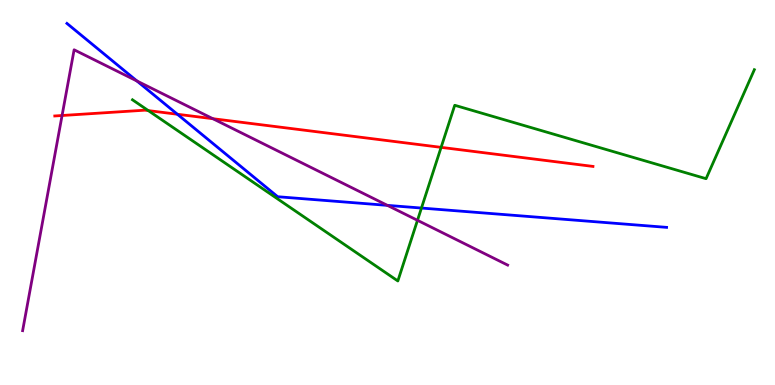[{'lines': ['blue', 'red'], 'intersections': [{'x': 2.29, 'y': 7.03}]}, {'lines': ['green', 'red'], 'intersections': [{'x': 1.91, 'y': 7.13}, {'x': 5.69, 'y': 6.17}]}, {'lines': ['purple', 'red'], 'intersections': [{'x': 0.801, 'y': 7.0}, {'x': 2.75, 'y': 6.92}]}, {'lines': ['blue', 'green'], 'intersections': [{'x': 5.44, 'y': 4.6}]}, {'lines': ['blue', 'purple'], 'intersections': [{'x': 1.77, 'y': 7.9}, {'x': 5.0, 'y': 4.67}]}, {'lines': ['green', 'purple'], 'intersections': [{'x': 5.39, 'y': 4.28}]}]